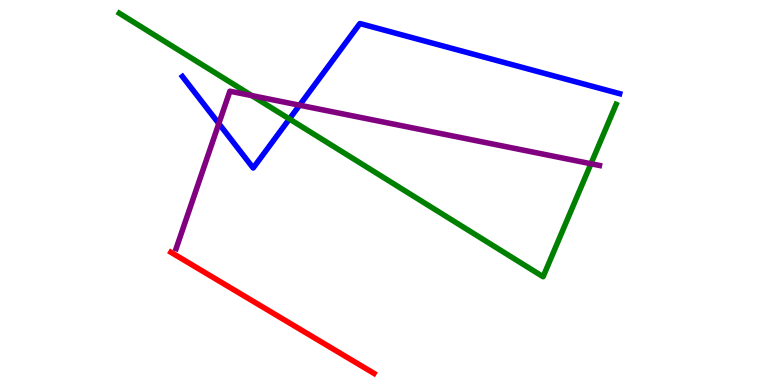[{'lines': ['blue', 'red'], 'intersections': []}, {'lines': ['green', 'red'], 'intersections': []}, {'lines': ['purple', 'red'], 'intersections': []}, {'lines': ['blue', 'green'], 'intersections': [{'x': 3.73, 'y': 6.91}]}, {'lines': ['blue', 'purple'], 'intersections': [{'x': 2.82, 'y': 6.79}, {'x': 3.87, 'y': 7.27}]}, {'lines': ['green', 'purple'], 'intersections': [{'x': 3.25, 'y': 7.52}, {'x': 7.63, 'y': 5.75}]}]